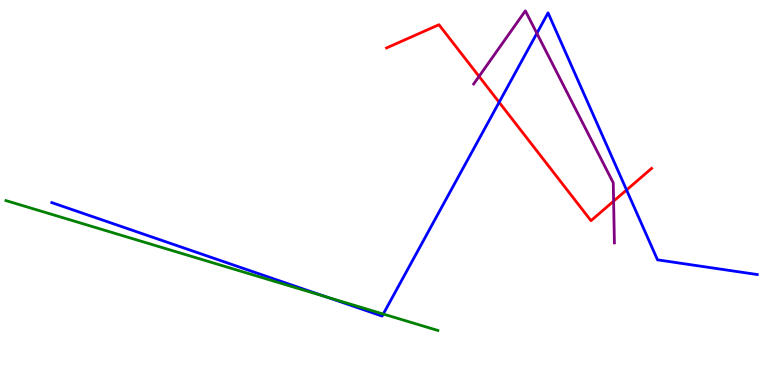[{'lines': ['blue', 'red'], 'intersections': [{'x': 6.44, 'y': 7.34}, {'x': 8.08, 'y': 5.07}]}, {'lines': ['green', 'red'], 'intersections': []}, {'lines': ['purple', 'red'], 'intersections': [{'x': 6.18, 'y': 8.02}, {'x': 7.92, 'y': 4.78}]}, {'lines': ['blue', 'green'], 'intersections': [{'x': 4.21, 'y': 2.29}, {'x': 4.95, 'y': 1.84}]}, {'lines': ['blue', 'purple'], 'intersections': [{'x': 6.93, 'y': 9.13}]}, {'lines': ['green', 'purple'], 'intersections': []}]